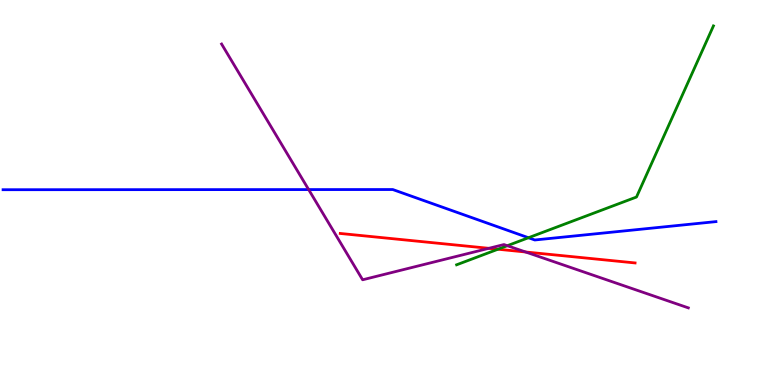[{'lines': ['blue', 'red'], 'intersections': []}, {'lines': ['green', 'red'], 'intersections': [{'x': 6.43, 'y': 3.53}]}, {'lines': ['purple', 'red'], 'intersections': [{'x': 6.31, 'y': 3.55}, {'x': 6.78, 'y': 3.45}]}, {'lines': ['blue', 'green'], 'intersections': [{'x': 6.82, 'y': 3.83}]}, {'lines': ['blue', 'purple'], 'intersections': [{'x': 3.98, 'y': 5.08}]}, {'lines': ['green', 'purple'], 'intersections': [{'x': 6.55, 'y': 3.62}]}]